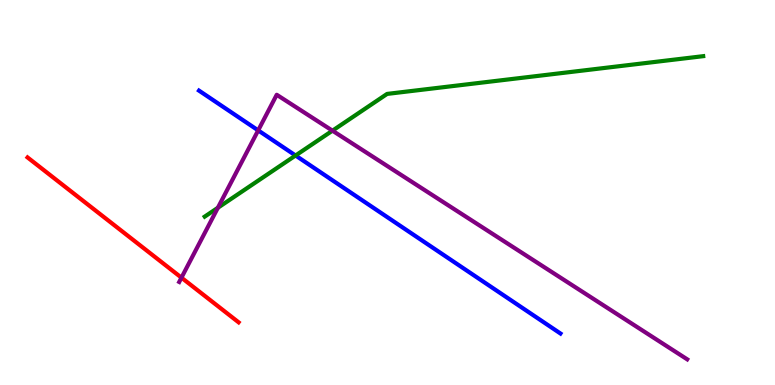[{'lines': ['blue', 'red'], 'intersections': []}, {'lines': ['green', 'red'], 'intersections': []}, {'lines': ['purple', 'red'], 'intersections': [{'x': 2.34, 'y': 2.79}]}, {'lines': ['blue', 'green'], 'intersections': [{'x': 3.81, 'y': 5.96}]}, {'lines': ['blue', 'purple'], 'intersections': [{'x': 3.33, 'y': 6.61}]}, {'lines': ['green', 'purple'], 'intersections': [{'x': 2.81, 'y': 4.6}, {'x': 4.29, 'y': 6.61}]}]